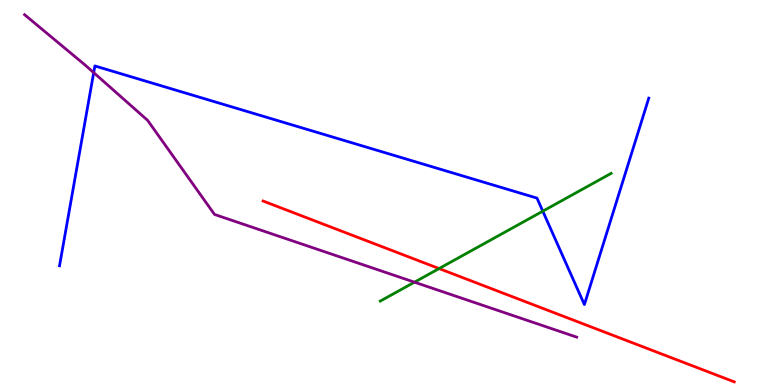[{'lines': ['blue', 'red'], 'intersections': []}, {'lines': ['green', 'red'], 'intersections': [{'x': 5.67, 'y': 3.02}]}, {'lines': ['purple', 'red'], 'intersections': []}, {'lines': ['blue', 'green'], 'intersections': [{'x': 7.0, 'y': 4.51}]}, {'lines': ['blue', 'purple'], 'intersections': [{'x': 1.21, 'y': 8.11}]}, {'lines': ['green', 'purple'], 'intersections': [{'x': 5.35, 'y': 2.67}]}]